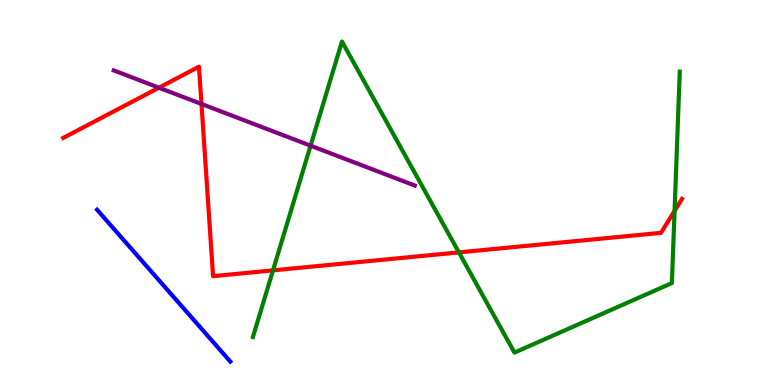[{'lines': ['blue', 'red'], 'intersections': []}, {'lines': ['green', 'red'], 'intersections': [{'x': 3.52, 'y': 2.98}, {'x': 5.92, 'y': 3.44}, {'x': 8.7, 'y': 4.52}]}, {'lines': ['purple', 'red'], 'intersections': [{'x': 2.05, 'y': 7.72}, {'x': 2.6, 'y': 7.3}]}, {'lines': ['blue', 'green'], 'intersections': []}, {'lines': ['blue', 'purple'], 'intersections': []}, {'lines': ['green', 'purple'], 'intersections': [{'x': 4.01, 'y': 6.22}]}]